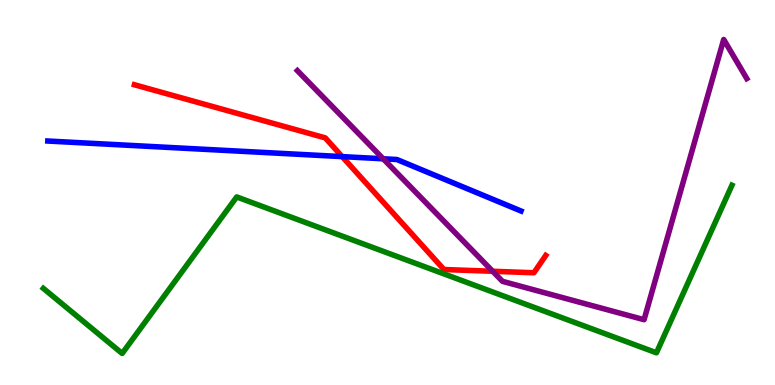[{'lines': ['blue', 'red'], 'intersections': [{'x': 4.41, 'y': 5.93}]}, {'lines': ['green', 'red'], 'intersections': []}, {'lines': ['purple', 'red'], 'intersections': [{'x': 6.36, 'y': 2.95}]}, {'lines': ['blue', 'green'], 'intersections': []}, {'lines': ['blue', 'purple'], 'intersections': [{'x': 4.94, 'y': 5.88}]}, {'lines': ['green', 'purple'], 'intersections': []}]